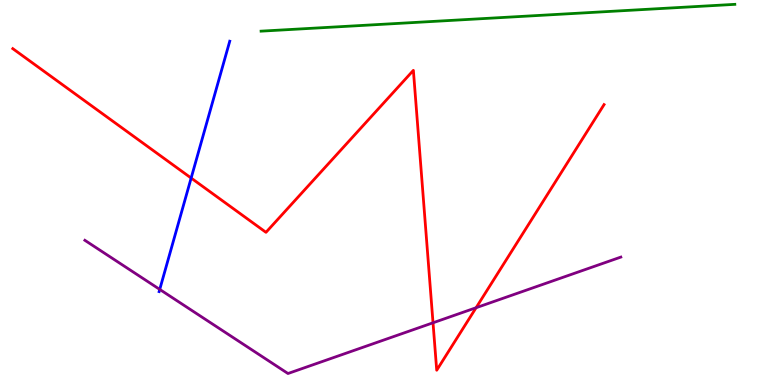[{'lines': ['blue', 'red'], 'intersections': [{'x': 2.47, 'y': 5.38}]}, {'lines': ['green', 'red'], 'intersections': []}, {'lines': ['purple', 'red'], 'intersections': [{'x': 5.59, 'y': 1.62}, {'x': 6.14, 'y': 2.01}]}, {'lines': ['blue', 'green'], 'intersections': []}, {'lines': ['blue', 'purple'], 'intersections': [{'x': 2.06, 'y': 2.48}]}, {'lines': ['green', 'purple'], 'intersections': []}]